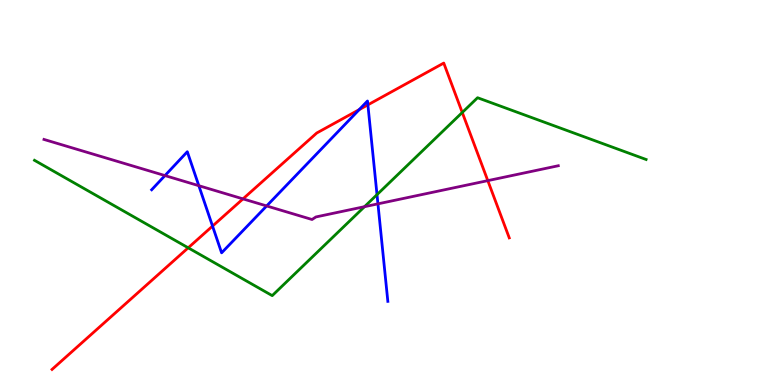[{'lines': ['blue', 'red'], 'intersections': [{'x': 2.74, 'y': 4.13}, {'x': 4.63, 'y': 7.15}, {'x': 4.75, 'y': 7.28}]}, {'lines': ['green', 'red'], 'intersections': [{'x': 2.43, 'y': 3.56}, {'x': 5.96, 'y': 7.08}]}, {'lines': ['purple', 'red'], 'intersections': [{'x': 3.14, 'y': 4.83}, {'x': 6.29, 'y': 5.31}]}, {'lines': ['blue', 'green'], 'intersections': [{'x': 4.86, 'y': 4.94}]}, {'lines': ['blue', 'purple'], 'intersections': [{'x': 2.13, 'y': 5.44}, {'x': 2.57, 'y': 5.18}, {'x': 3.44, 'y': 4.65}, {'x': 4.88, 'y': 4.71}]}, {'lines': ['green', 'purple'], 'intersections': [{'x': 4.7, 'y': 4.63}]}]